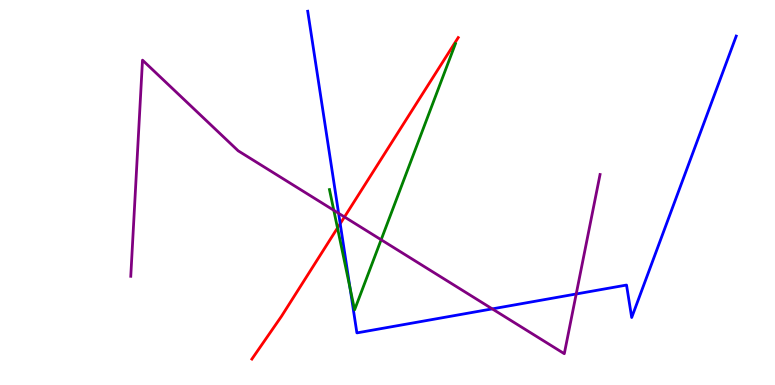[{'lines': ['blue', 'red'], 'intersections': [{'x': 4.39, 'y': 4.19}]}, {'lines': ['green', 'red'], 'intersections': [{'x': 4.35, 'y': 4.08}]}, {'lines': ['purple', 'red'], 'intersections': [{'x': 4.44, 'y': 4.36}]}, {'lines': ['blue', 'green'], 'intersections': [{'x': 4.52, 'y': 2.52}]}, {'lines': ['blue', 'purple'], 'intersections': [{'x': 4.37, 'y': 4.46}, {'x': 6.35, 'y': 1.98}, {'x': 7.44, 'y': 2.36}]}, {'lines': ['green', 'purple'], 'intersections': [{'x': 4.31, 'y': 4.54}, {'x': 4.92, 'y': 3.77}]}]